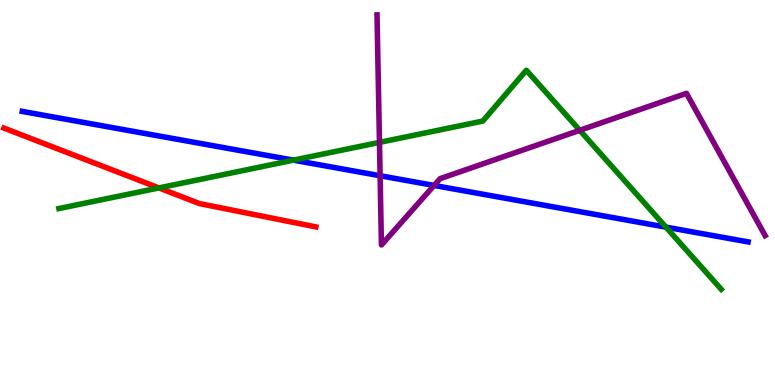[{'lines': ['blue', 'red'], 'intersections': []}, {'lines': ['green', 'red'], 'intersections': [{'x': 2.05, 'y': 5.12}]}, {'lines': ['purple', 'red'], 'intersections': []}, {'lines': ['blue', 'green'], 'intersections': [{'x': 3.79, 'y': 5.84}, {'x': 8.59, 'y': 4.1}]}, {'lines': ['blue', 'purple'], 'intersections': [{'x': 4.9, 'y': 5.44}, {'x': 5.6, 'y': 5.18}]}, {'lines': ['green', 'purple'], 'intersections': [{'x': 4.9, 'y': 6.3}, {'x': 7.48, 'y': 6.62}]}]